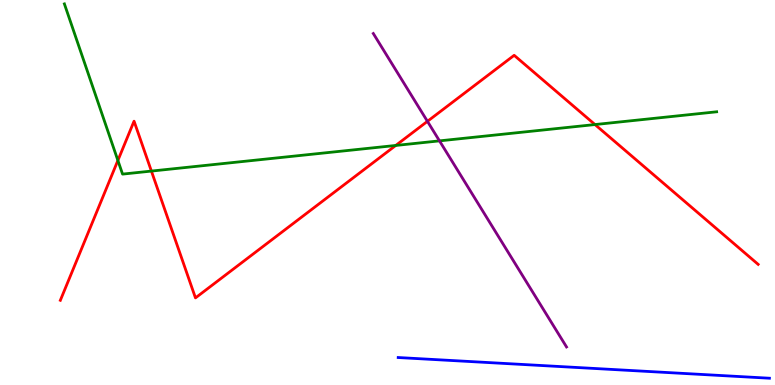[{'lines': ['blue', 'red'], 'intersections': []}, {'lines': ['green', 'red'], 'intersections': [{'x': 1.52, 'y': 5.83}, {'x': 1.95, 'y': 5.56}, {'x': 5.11, 'y': 6.22}, {'x': 7.68, 'y': 6.76}]}, {'lines': ['purple', 'red'], 'intersections': [{'x': 5.52, 'y': 6.85}]}, {'lines': ['blue', 'green'], 'intersections': []}, {'lines': ['blue', 'purple'], 'intersections': []}, {'lines': ['green', 'purple'], 'intersections': [{'x': 5.67, 'y': 6.34}]}]